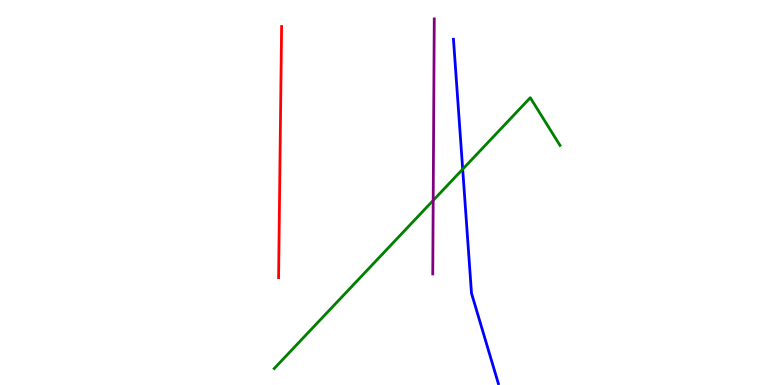[{'lines': ['blue', 'red'], 'intersections': []}, {'lines': ['green', 'red'], 'intersections': []}, {'lines': ['purple', 'red'], 'intersections': []}, {'lines': ['blue', 'green'], 'intersections': [{'x': 5.97, 'y': 5.61}]}, {'lines': ['blue', 'purple'], 'intersections': []}, {'lines': ['green', 'purple'], 'intersections': [{'x': 5.59, 'y': 4.79}]}]